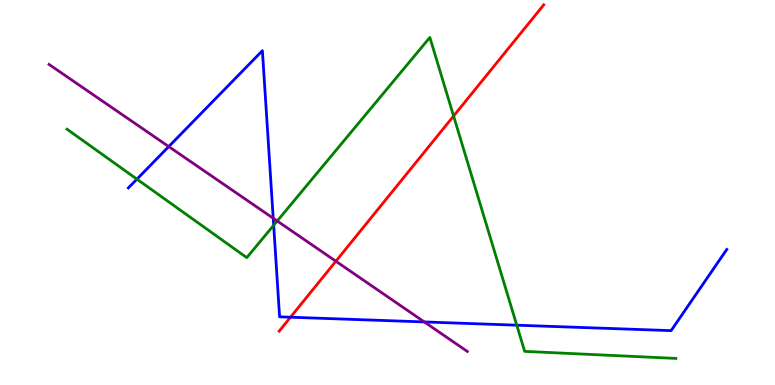[{'lines': ['blue', 'red'], 'intersections': [{'x': 3.75, 'y': 1.76}]}, {'lines': ['green', 'red'], 'intersections': [{'x': 5.85, 'y': 6.99}]}, {'lines': ['purple', 'red'], 'intersections': [{'x': 4.33, 'y': 3.21}]}, {'lines': ['blue', 'green'], 'intersections': [{'x': 1.77, 'y': 5.35}, {'x': 3.53, 'y': 4.15}, {'x': 6.67, 'y': 1.55}]}, {'lines': ['blue', 'purple'], 'intersections': [{'x': 2.18, 'y': 6.19}, {'x': 3.53, 'y': 4.33}, {'x': 5.48, 'y': 1.64}]}, {'lines': ['green', 'purple'], 'intersections': [{'x': 3.58, 'y': 4.26}]}]